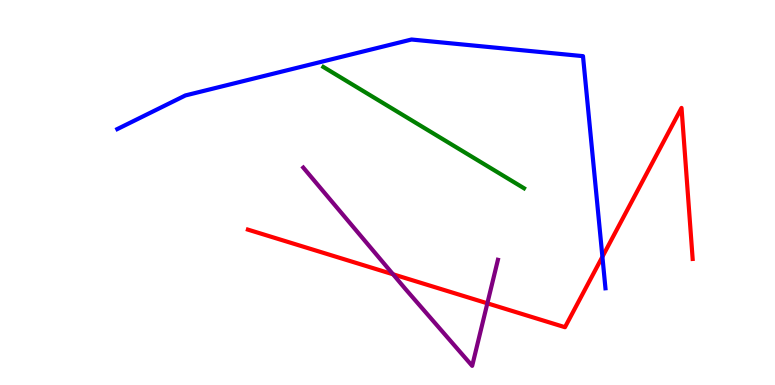[{'lines': ['blue', 'red'], 'intersections': [{'x': 7.77, 'y': 3.33}]}, {'lines': ['green', 'red'], 'intersections': []}, {'lines': ['purple', 'red'], 'intersections': [{'x': 5.07, 'y': 2.88}, {'x': 6.29, 'y': 2.12}]}, {'lines': ['blue', 'green'], 'intersections': []}, {'lines': ['blue', 'purple'], 'intersections': []}, {'lines': ['green', 'purple'], 'intersections': []}]